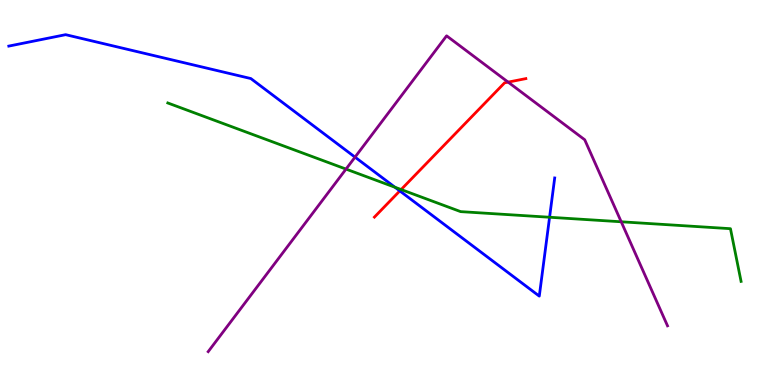[{'lines': ['blue', 'red'], 'intersections': [{'x': 5.16, 'y': 5.04}]}, {'lines': ['green', 'red'], 'intersections': [{'x': 5.18, 'y': 5.08}]}, {'lines': ['purple', 'red'], 'intersections': [{'x': 6.56, 'y': 7.87}]}, {'lines': ['blue', 'green'], 'intersections': [{'x': 5.1, 'y': 5.14}, {'x': 7.09, 'y': 4.36}]}, {'lines': ['blue', 'purple'], 'intersections': [{'x': 4.58, 'y': 5.92}]}, {'lines': ['green', 'purple'], 'intersections': [{'x': 4.46, 'y': 5.61}, {'x': 8.02, 'y': 4.24}]}]